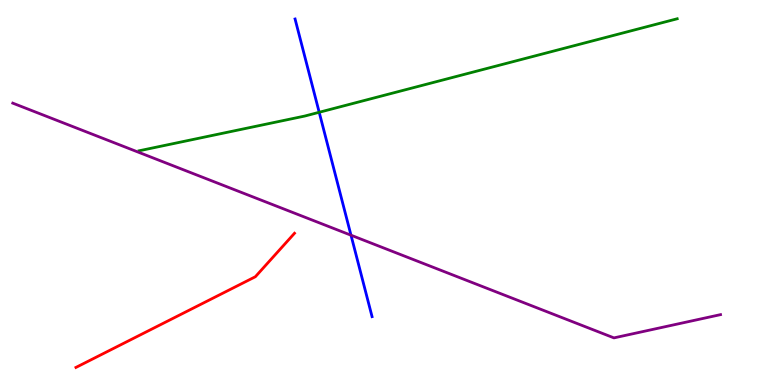[{'lines': ['blue', 'red'], 'intersections': []}, {'lines': ['green', 'red'], 'intersections': []}, {'lines': ['purple', 'red'], 'intersections': []}, {'lines': ['blue', 'green'], 'intersections': [{'x': 4.12, 'y': 7.08}]}, {'lines': ['blue', 'purple'], 'intersections': [{'x': 4.53, 'y': 3.89}]}, {'lines': ['green', 'purple'], 'intersections': []}]